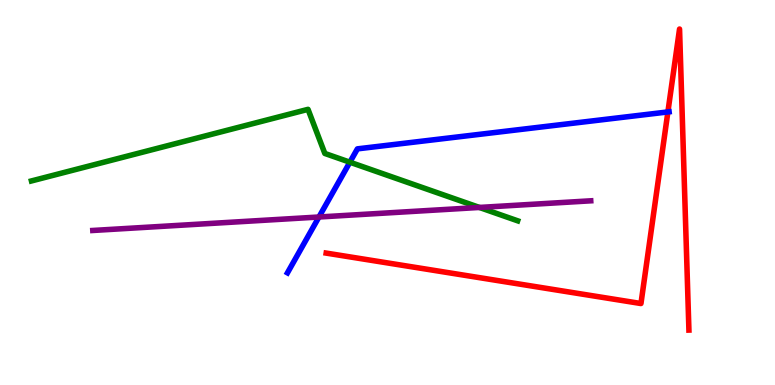[{'lines': ['blue', 'red'], 'intersections': [{'x': 8.62, 'y': 7.09}]}, {'lines': ['green', 'red'], 'intersections': []}, {'lines': ['purple', 'red'], 'intersections': []}, {'lines': ['blue', 'green'], 'intersections': [{'x': 4.51, 'y': 5.79}]}, {'lines': ['blue', 'purple'], 'intersections': [{'x': 4.12, 'y': 4.36}]}, {'lines': ['green', 'purple'], 'intersections': [{'x': 6.19, 'y': 4.61}]}]